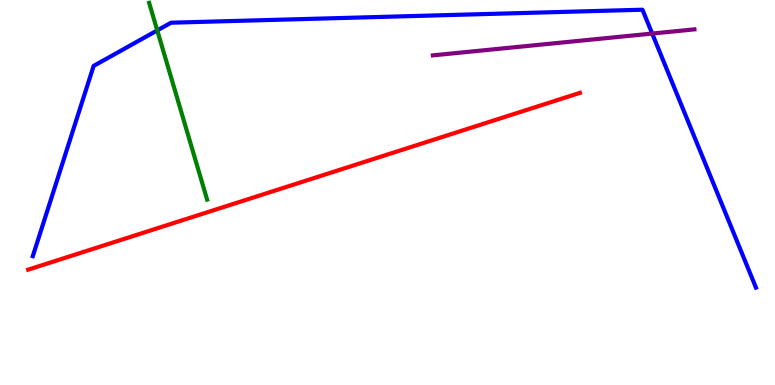[{'lines': ['blue', 'red'], 'intersections': []}, {'lines': ['green', 'red'], 'intersections': []}, {'lines': ['purple', 'red'], 'intersections': []}, {'lines': ['blue', 'green'], 'intersections': [{'x': 2.03, 'y': 9.21}]}, {'lines': ['blue', 'purple'], 'intersections': [{'x': 8.42, 'y': 9.13}]}, {'lines': ['green', 'purple'], 'intersections': []}]